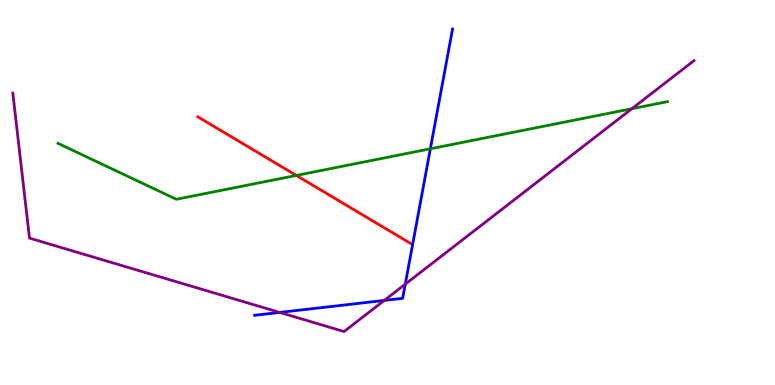[{'lines': ['blue', 'red'], 'intersections': []}, {'lines': ['green', 'red'], 'intersections': [{'x': 3.82, 'y': 5.44}]}, {'lines': ['purple', 'red'], 'intersections': []}, {'lines': ['blue', 'green'], 'intersections': [{'x': 5.55, 'y': 6.14}]}, {'lines': ['blue', 'purple'], 'intersections': [{'x': 3.61, 'y': 1.89}, {'x': 4.96, 'y': 2.2}, {'x': 5.23, 'y': 2.62}]}, {'lines': ['green', 'purple'], 'intersections': [{'x': 8.15, 'y': 7.18}]}]